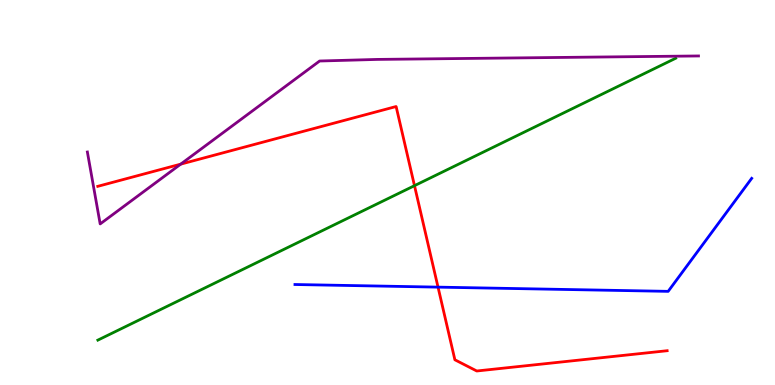[{'lines': ['blue', 'red'], 'intersections': [{'x': 5.65, 'y': 2.54}]}, {'lines': ['green', 'red'], 'intersections': [{'x': 5.35, 'y': 5.18}]}, {'lines': ['purple', 'red'], 'intersections': [{'x': 2.33, 'y': 5.74}]}, {'lines': ['blue', 'green'], 'intersections': []}, {'lines': ['blue', 'purple'], 'intersections': []}, {'lines': ['green', 'purple'], 'intersections': []}]